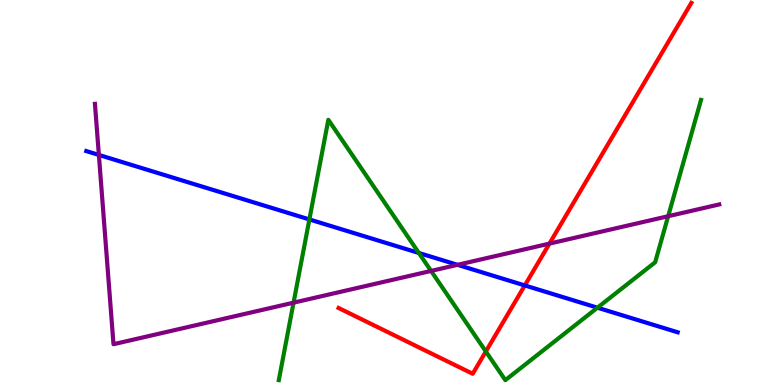[{'lines': ['blue', 'red'], 'intersections': [{'x': 6.77, 'y': 2.59}]}, {'lines': ['green', 'red'], 'intersections': [{'x': 6.27, 'y': 0.871}]}, {'lines': ['purple', 'red'], 'intersections': [{'x': 7.09, 'y': 3.67}]}, {'lines': ['blue', 'green'], 'intersections': [{'x': 3.99, 'y': 4.3}, {'x': 5.4, 'y': 3.43}, {'x': 7.71, 'y': 2.01}]}, {'lines': ['blue', 'purple'], 'intersections': [{'x': 1.28, 'y': 5.98}, {'x': 5.9, 'y': 3.12}]}, {'lines': ['green', 'purple'], 'intersections': [{'x': 3.79, 'y': 2.14}, {'x': 5.56, 'y': 2.96}, {'x': 8.62, 'y': 4.38}]}]